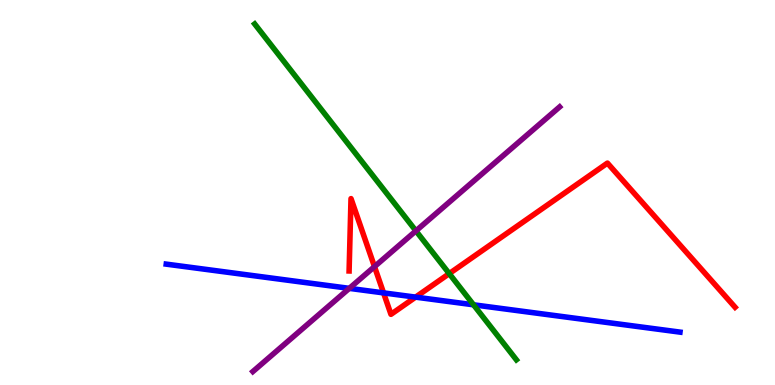[{'lines': ['blue', 'red'], 'intersections': [{'x': 4.95, 'y': 2.39}, {'x': 5.36, 'y': 2.28}]}, {'lines': ['green', 'red'], 'intersections': [{'x': 5.8, 'y': 2.89}]}, {'lines': ['purple', 'red'], 'intersections': [{'x': 4.83, 'y': 3.07}]}, {'lines': ['blue', 'green'], 'intersections': [{'x': 6.11, 'y': 2.08}]}, {'lines': ['blue', 'purple'], 'intersections': [{'x': 4.51, 'y': 2.51}]}, {'lines': ['green', 'purple'], 'intersections': [{'x': 5.37, 'y': 4.0}]}]